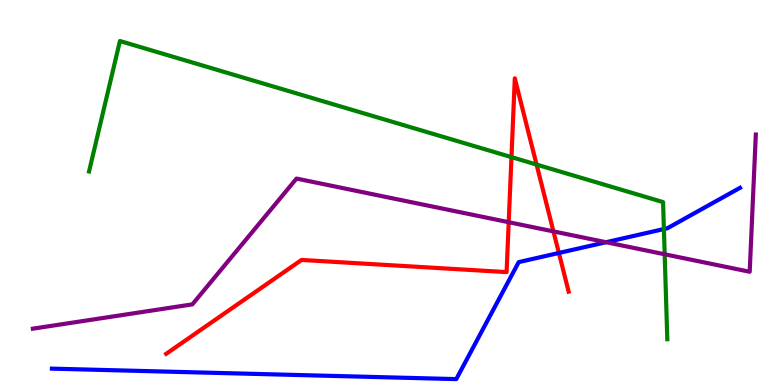[{'lines': ['blue', 'red'], 'intersections': [{'x': 7.21, 'y': 3.43}]}, {'lines': ['green', 'red'], 'intersections': [{'x': 6.6, 'y': 5.92}, {'x': 6.92, 'y': 5.73}]}, {'lines': ['purple', 'red'], 'intersections': [{'x': 6.56, 'y': 4.23}, {'x': 7.14, 'y': 3.99}]}, {'lines': ['blue', 'green'], 'intersections': [{'x': 8.57, 'y': 4.05}]}, {'lines': ['blue', 'purple'], 'intersections': [{'x': 7.82, 'y': 3.71}]}, {'lines': ['green', 'purple'], 'intersections': [{'x': 8.58, 'y': 3.4}]}]